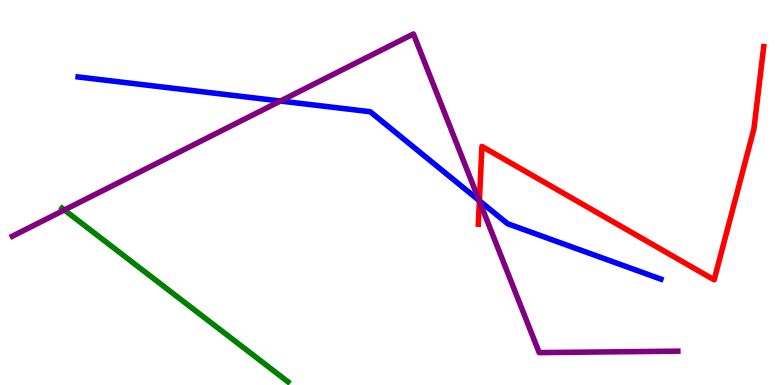[{'lines': ['blue', 'red'], 'intersections': [{'x': 6.19, 'y': 4.79}]}, {'lines': ['green', 'red'], 'intersections': []}, {'lines': ['purple', 'red'], 'intersections': [{'x': 6.19, 'y': 4.78}]}, {'lines': ['blue', 'green'], 'intersections': []}, {'lines': ['blue', 'purple'], 'intersections': [{'x': 3.62, 'y': 7.38}, {'x': 6.18, 'y': 4.79}]}, {'lines': ['green', 'purple'], 'intersections': [{'x': 0.83, 'y': 4.55}]}]